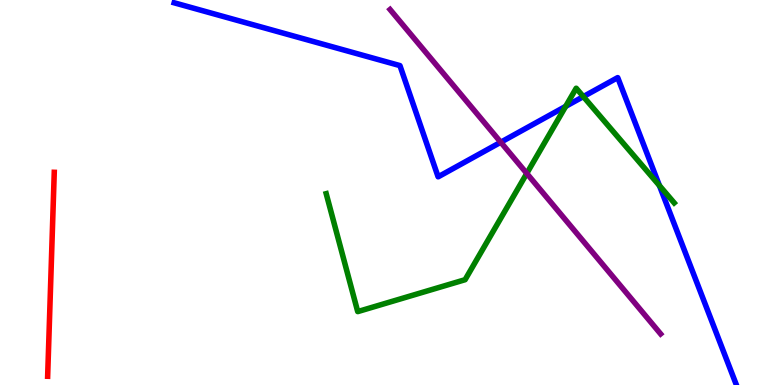[{'lines': ['blue', 'red'], 'intersections': []}, {'lines': ['green', 'red'], 'intersections': []}, {'lines': ['purple', 'red'], 'intersections': []}, {'lines': ['blue', 'green'], 'intersections': [{'x': 7.3, 'y': 7.24}, {'x': 7.53, 'y': 7.49}, {'x': 8.51, 'y': 5.18}]}, {'lines': ['blue', 'purple'], 'intersections': [{'x': 6.46, 'y': 6.31}]}, {'lines': ['green', 'purple'], 'intersections': [{'x': 6.8, 'y': 5.5}]}]